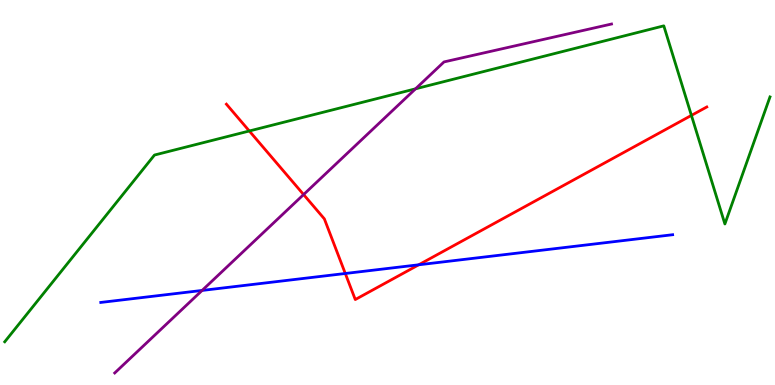[{'lines': ['blue', 'red'], 'intersections': [{'x': 4.46, 'y': 2.9}, {'x': 5.4, 'y': 3.12}]}, {'lines': ['green', 'red'], 'intersections': [{'x': 3.22, 'y': 6.6}, {'x': 8.92, 'y': 7.0}]}, {'lines': ['purple', 'red'], 'intersections': [{'x': 3.92, 'y': 4.95}]}, {'lines': ['blue', 'green'], 'intersections': []}, {'lines': ['blue', 'purple'], 'intersections': [{'x': 2.61, 'y': 2.46}]}, {'lines': ['green', 'purple'], 'intersections': [{'x': 5.36, 'y': 7.69}]}]